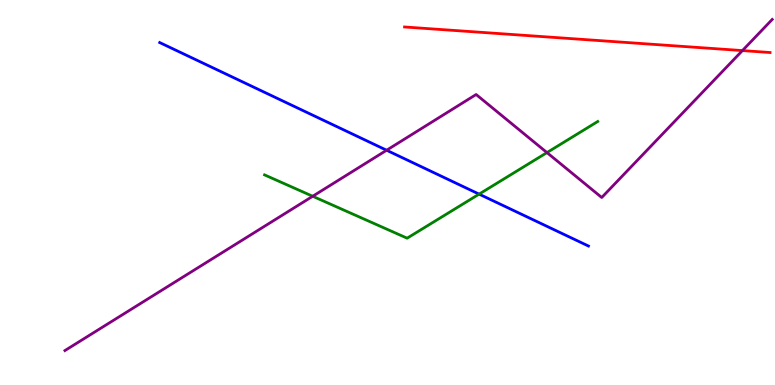[{'lines': ['blue', 'red'], 'intersections': []}, {'lines': ['green', 'red'], 'intersections': []}, {'lines': ['purple', 'red'], 'intersections': [{'x': 9.58, 'y': 8.69}]}, {'lines': ['blue', 'green'], 'intersections': [{'x': 6.18, 'y': 4.96}]}, {'lines': ['blue', 'purple'], 'intersections': [{'x': 4.99, 'y': 6.1}]}, {'lines': ['green', 'purple'], 'intersections': [{'x': 4.03, 'y': 4.9}, {'x': 7.06, 'y': 6.04}]}]